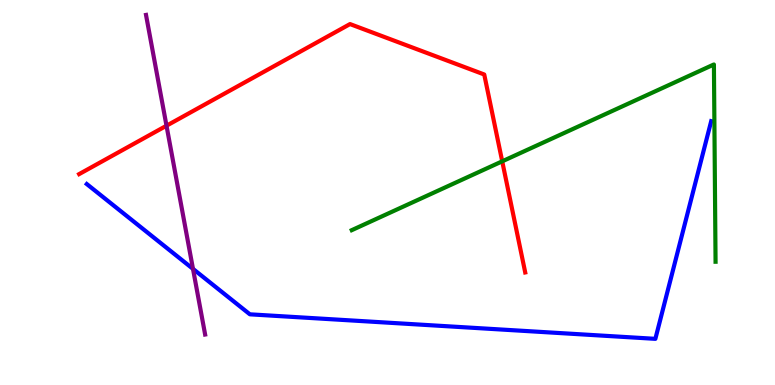[{'lines': ['blue', 'red'], 'intersections': []}, {'lines': ['green', 'red'], 'intersections': [{'x': 6.48, 'y': 5.81}]}, {'lines': ['purple', 'red'], 'intersections': [{'x': 2.15, 'y': 6.73}]}, {'lines': ['blue', 'green'], 'intersections': []}, {'lines': ['blue', 'purple'], 'intersections': [{'x': 2.49, 'y': 3.02}]}, {'lines': ['green', 'purple'], 'intersections': []}]